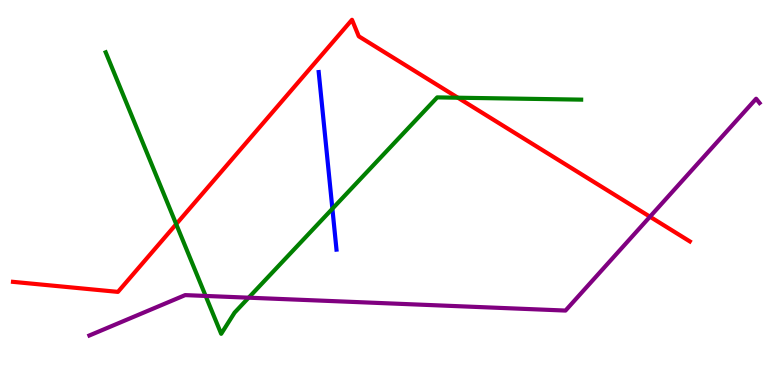[{'lines': ['blue', 'red'], 'intersections': []}, {'lines': ['green', 'red'], 'intersections': [{'x': 2.27, 'y': 4.18}, {'x': 5.91, 'y': 7.46}]}, {'lines': ['purple', 'red'], 'intersections': [{'x': 8.39, 'y': 4.37}]}, {'lines': ['blue', 'green'], 'intersections': [{'x': 4.29, 'y': 4.58}]}, {'lines': ['blue', 'purple'], 'intersections': []}, {'lines': ['green', 'purple'], 'intersections': [{'x': 2.65, 'y': 2.31}, {'x': 3.21, 'y': 2.27}]}]